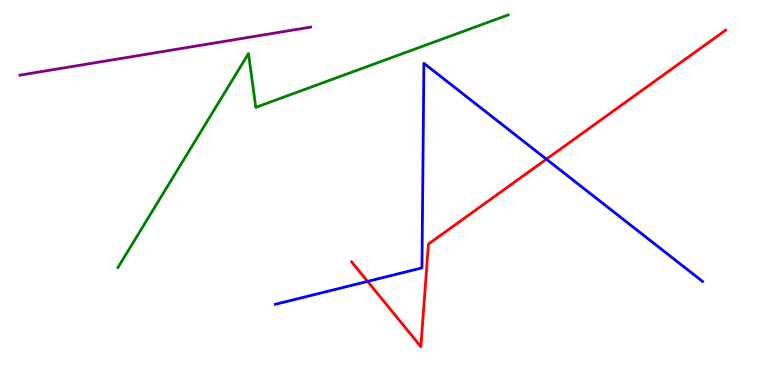[{'lines': ['blue', 'red'], 'intersections': [{'x': 4.74, 'y': 2.69}, {'x': 7.05, 'y': 5.87}]}, {'lines': ['green', 'red'], 'intersections': []}, {'lines': ['purple', 'red'], 'intersections': []}, {'lines': ['blue', 'green'], 'intersections': []}, {'lines': ['blue', 'purple'], 'intersections': []}, {'lines': ['green', 'purple'], 'intersections': []}]